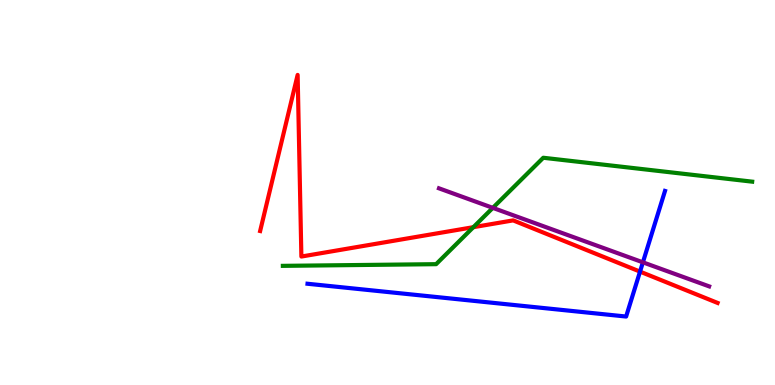[{'lines': ['blue', 'red'], 'intersections': [{'x': 8.26, 'y': 2.95}]}, {'lines': ['green', 'red'], 'intersections': [{'x': 6.11, 'y': 4.1}]}, {'lines': ['purple', 'red'], 'intersections': []}, {'lines': ['blue', 'green'], 'intersections': []}, {'lines': ['blue', 'purple'], 'intersections': [{'x': 8.3, 'y': 3.19}]}, {'lines': ['green', 'purple'], 'intersections': [{'x': 6.36, 'y': 4.6}]}]